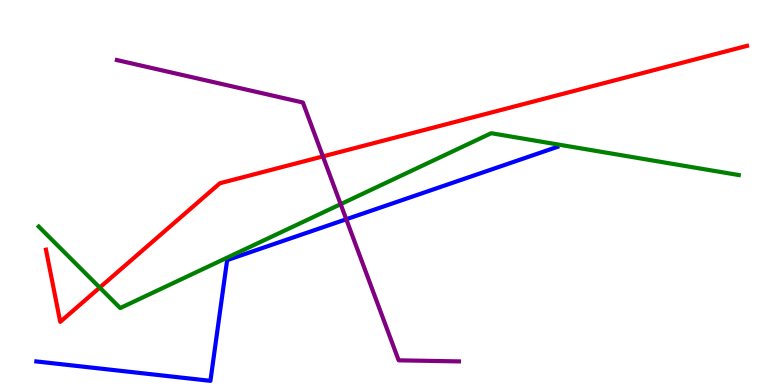[{'lines': ['blue', 'red'], 'intersections': []}, {'lines': ['green', 'red'], 'intersections': [{'x': 1.29, 'y': 2.53}]}, {'lines': ['purple', 'red'], 'intersections': [{'x': 4.17, 'y': 5.94}]}, {'lines': ['blue', 'green'], 'intersections': []}, {'lines': ['blue', 'purple'], 'intersections': [{'x': 4.47, 'y': 4.3}]}, {'lines': ['green', 'purple'], 'intersections': [{'x': 4.4, 'y': 4.7}]}]